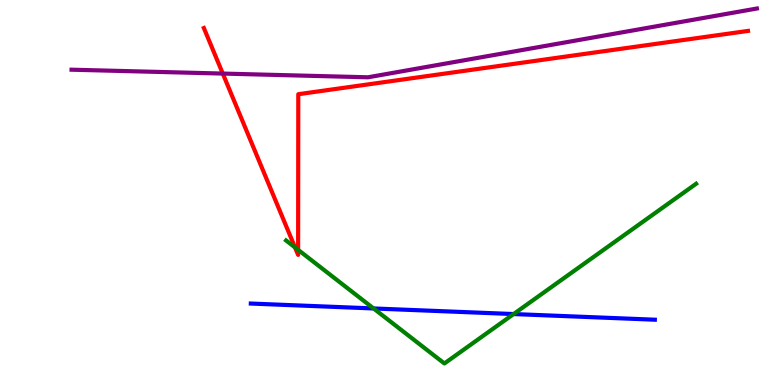[{'lines': ['blue', 'red'], 'intersections': []}, {'lines': ['green', 'red'], 'intersections': [{'x': 3.81, 'y': 3.57}, {'x': 3.85, 'y': 3.51}]}, {'lines': ['purple', 'red'], 'intersections': [{'x': 2.87, 'y': 8.09}]}, {'lines': ['blue', 'green'], 'intersections': [{'x': 4.82, 'y': 1.99}, {'x': 6.63, 'y': 1.84}]}, {'lines': ['blue', 'purple'], 'intersections': []}, {'lines': ['green', 'purple'], 'intersections': []}]